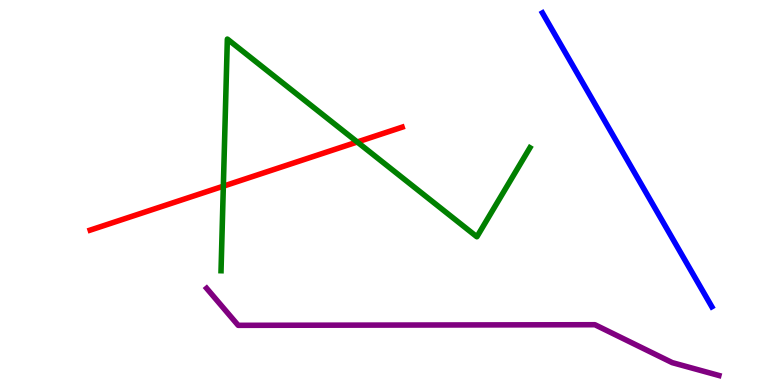[{'lines': ['blue', 'red'], 'intersections': []}, {'lines': ['green', 'red'], 'intersections': [{'x': 2.88, 'y': 5.16}, {'x': 4.61, 'y': 6.31}]}, {'lines': ['purple', 'red'], 'intersections': []}, {'lines': ['blue', 'green'], 'intersections': []}, {'lines': ['blue', 'purple'], 'intersections': []}, {'lines': ['green', 'purple'], 'intersections': []}]